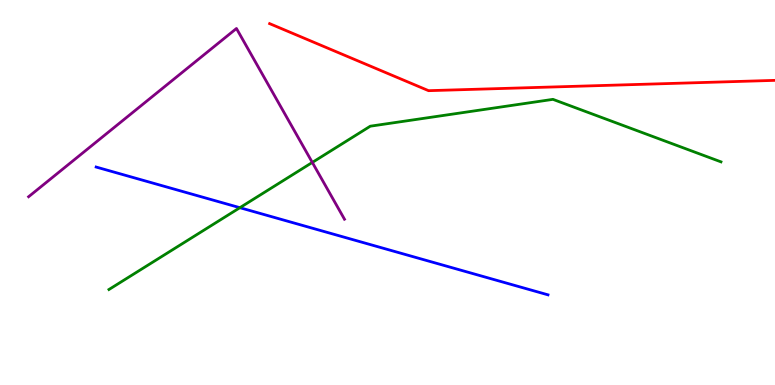[{'lines': ['blue', 'red'], 'intersections': []}, {'lines': ['green', 'red'], 'intersections': []}, {'lines': ['purple', 'red'], 'intersections': []}, {'lines': ['blue', 'green'], 'intersections': [{'x': 3.1, 'y': 4.61}]}, {'lines': ['blue', 'purple'], 'intersections': []}, {'lines': ['green', 'purple'], 'intersections': [{'x': 4.03, 'y': 5.78}]}]